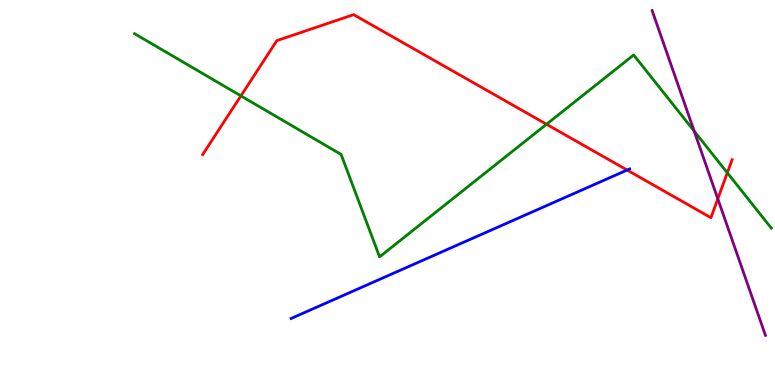[{'lines': ['blue', 'red'], 'intersections': [{'x': 8.09, 'y': 5.58}]}, {'lines': ['green', 'red'], 'intersections': [{'x': 3.11, 'y': 7.51}, {'x': 7.05, 'y': 6.77}, {'x': 9.38, 'y': 5.51}]}, {'lines': ['purple', 'red'], 'intersections': [{'x': 9.26, 'y': 4.84}]}, {'lines': ['blue', 'green'], 'intersections': []}, {'lines': ['blue', 'purple'], 'intersections': []}, {'lines': ['green', 'purple'], 'intersections': [{'x': 8.96, 'y': 6.59}]}]